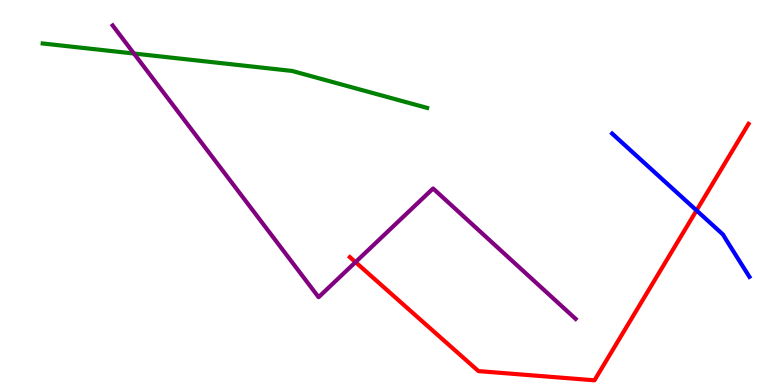[{'lines': ['blue', 'red'], 'intersections': [{'x': 8.99, 'y': 4.53}]}, {'lines': ['green', 'red'], 'intersections': []}, {'lines': ['purple', 'red'], 'intersections': [{'x': 4.59, 'y': 3.19}]}, {'lines': ['blue', 'green'], 'intersections': []}, {'lines': ['blue', 'purple'], 'intersections': []}, {'lines': ['green', 'purple'], 'intersections': [{'x': 1.73, 'y': 8.61}]}]